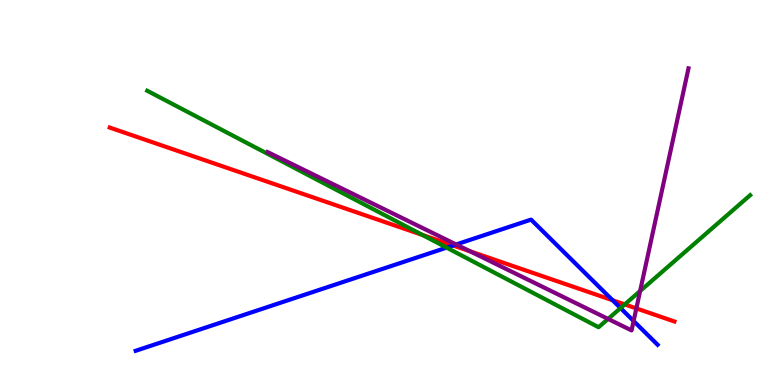[{'lines': ['blue', 'red'], 'intersections': [{'x': 5.85, 'y': 3.62}, {'x': 7.9, 'y': 2.2}]}, {'lines': ['green', 'red'], 'intersections': [{'x': 5.45, 'y': 3.9}, {'x': 8.06, 'y': 2.09}]}, {'lines': ['purple', 'red'], 'intersections': [{'x': 6.07, 'y': 3.47}, {'x': 8.21, 'y': 1.99}]}, {'lines': ['blue', 'green'], 'intersections': [{'x': 5.76, 'y': 3.57}, {'x': 8.01, 'y': 2.0}]}, {'lines': ['blue', 'purple'], 'intersections': [{'x': 5.89, 'y': 3.65}, {'x': 8.18, 'y': 1.66}]}, {'lines': ['green', 'purple'], 'intersections': [{'x': 7.85, 'y': 1.72}, {'x': 8.26, 'y': 2.44}]}]